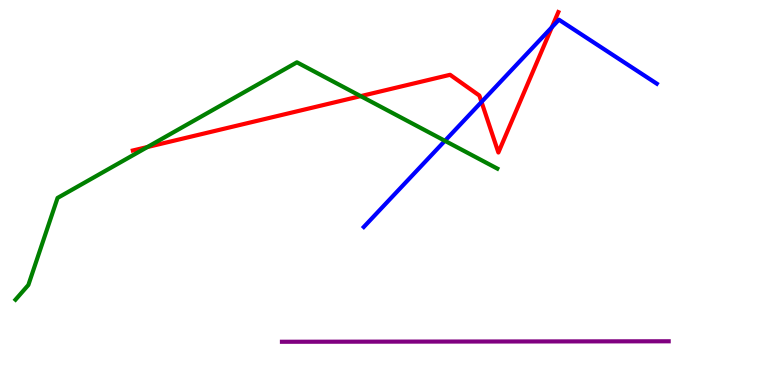[{'lines': ['blue', 'red'], 'intersections': [{'x': 6.21, 'y': 7.35}, {'x': 7.12, 'y': 9.29}]}, {'lines': ['green', 'red'], 'intersections': [{'x': 1.9, 'y': 6.18}, {'x': 4.65, 'y': 7.5}]}, {'lines': ['purple', 'red'], 'intersections': []}, {'lines': ['blue', 'green'], 'intersections': [{'x': 5.74, 'y': 6.34}]}, {'lines': ['blue', 'purple'], 'intersections': []}, {'lines': ['green', 'purple'], 'intersections': []}]